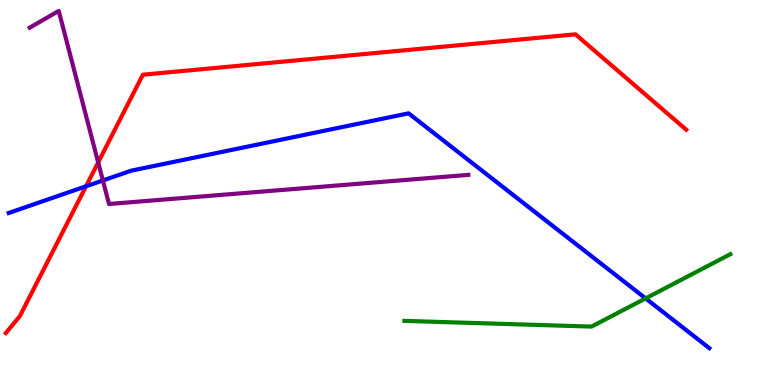[{'lines': ['blue', 'red'], 'intersections': [{'x': 1.11, 'y': 5.16}]}, {'lines': ['green', 'red'], 'intersections': []}, {'lines': ['purple', 'red'], 'intersections': [{'x': 1.27, 'y': 5.78}]}, {'lines': ['blue', 'green'], 'intersections': [{'x': 8.33, 'y': 2.25}]}, {'lines': ['blue', 'purple'], 'intersections': [{'x': 1.33, 'y': 5.31}]}, {'lines': ['green', 'purple'], 'intersections': []}]